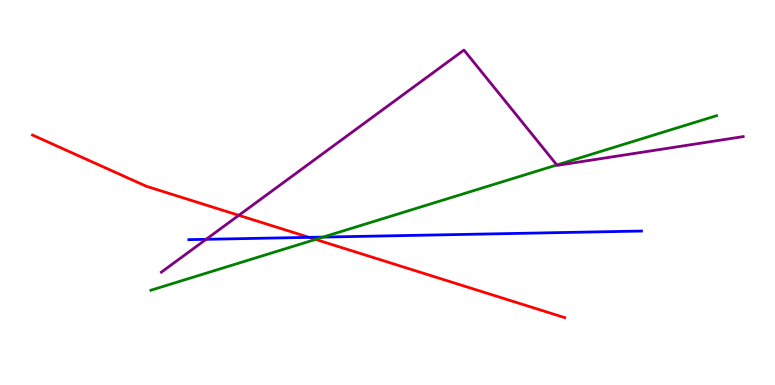[{'lines': ['blue', 'red'], 'intersections': [{'x': 3.99, 'y': 3.83}]}, {'lines': ['green', 'red'], 'intersections': [{'x': 4.07, 'y': 3.78}]}, {'lines': ['purple', 'red'], 'intersections': [{'x': 3.08, 'y': 4.41}]}, {'lines': ['blue', 'green'], 'intersections': [{'x': 4.17, 'y': 3.84}]}, {'lines': ['blue', 'purple'], 'intersections': [{'x': 2.66, 'y': 3.78}]}, {'lines': ['green', 'purple'], 'intersections': [{'x': 7.19, 'y': 5.72}]}]